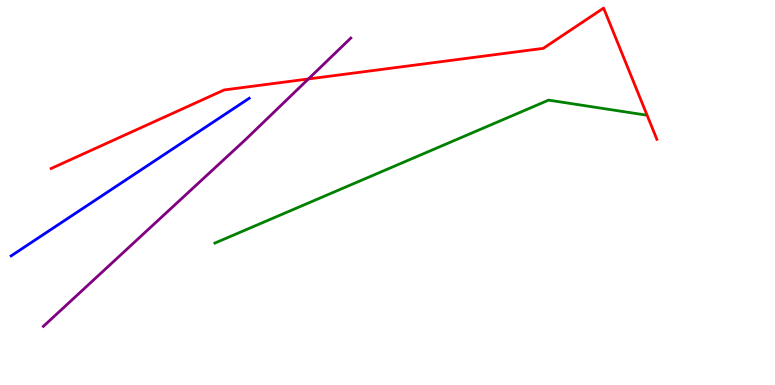[{'lines': ['blue', 'red'], 'intersections': []}, {'lines': ['green', 'red'], 'intersections': []}, {'lines': ['purple', 'red'], 'intersections': [{'x': 3.98, 'y': 7.95}]}, {'lines': ['blue', 'green'], 'intersections': []}, {'lines': ['blue', 'purple'], 'intersections': []}, {'lines': ['green', 'purple'], 'intersections': []}]